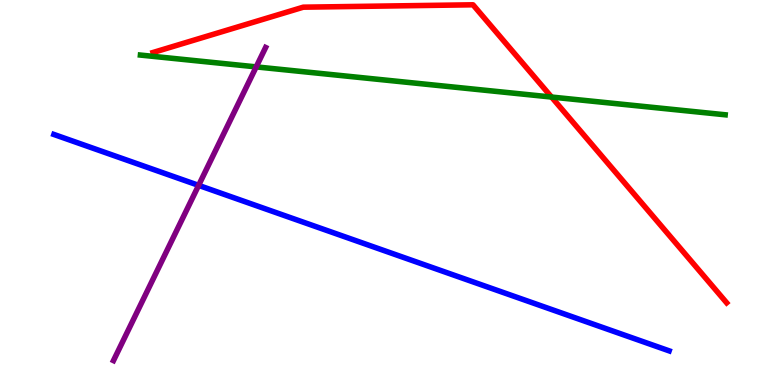[{'lines': ['blue', 'red'], 'intersections': []}, {'lines': ['green', 'red'], 'intersections': [{'x': 7.12, 'y': 7.48}]}, {'lines': ['purple', 'red'], 'intersections': []}, {'lines': ['blue', 'green'], 'intersections': []}, {'lines': ['blue', 'purple'], 'intersections': [{'x': 2.56, 'y': 5.19}]}, {'lines': ['green', 'purple'], 'intersections': [{'x': 3.31, 'y': 8.26}]}]